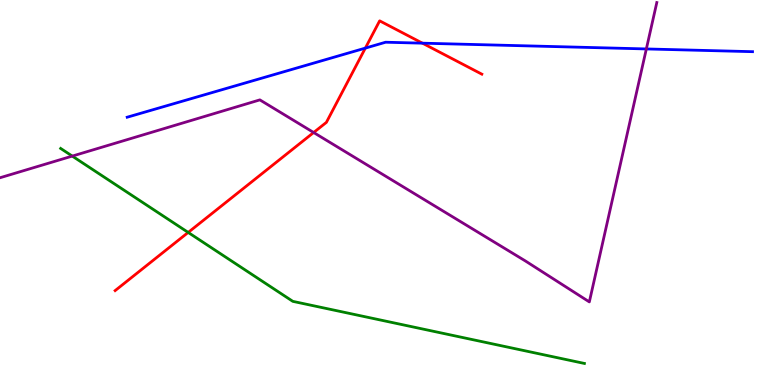[{'lines': ['blue', 'red'], 'intersections': [{'x': 4.71, 'y': 8.75}, {'x': 5.45, 'y': 8.88}]}, {'lines': ['green', 'red'], 'intersections': [{'x': 2.43, 'y': 3.96}]}, {'lines': ['purple', 'red'], 'intersections': [{'x': 4.05, 'y': 6.56}]}, {'lines': ['blue', 'green'], 'intersections': []}, {'lines': ['blue', 'purple'], 'intersections': [{'x': 8.34, 'y': 8.73}]}, {'lines': ['green', 'purple'], 'intersections': [{'x': 0.933, 'y': 5.95}]}]